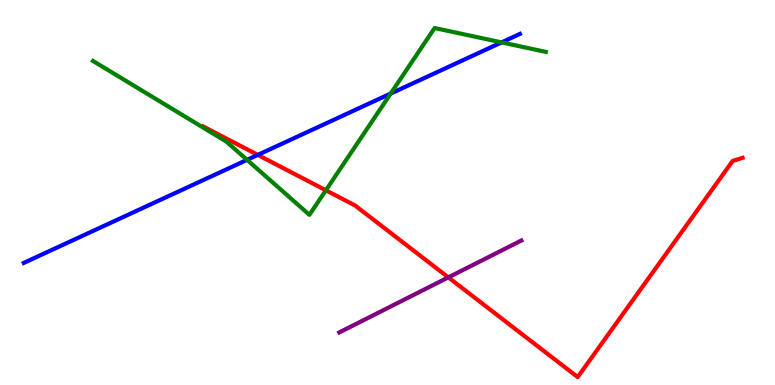[{'lines': ['blue', 'red'], 'intersections': [{'x': 3.33, 'y': 5.98}]}, {'lines': ['green', 'red'], 'intersections': [{'x': 4.2, 'y': 5.06}]}, {'lines': ['purple', 'red'], 'intersections': [{'x': 5.79, 'y': 2.8}]}, {'lines': ['blue', 'green'], 'intersections': [{'x': 3.19, 'y': 5.85}, {'x': 5.04, 'y': 7.57}, {'x': 6.47, 'y': 8.9}]}, {'lines': ['blue', 'purple'], 'intersections': []}, {'lines': ['green', 'purple'], 'intersections': []}]